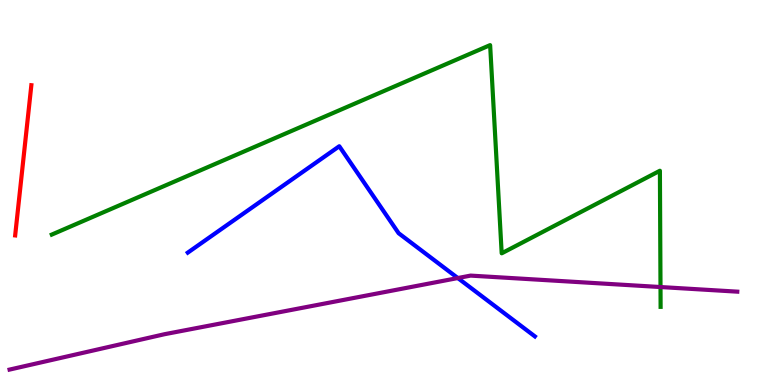[{'lines': ['blue', 'red'], 'intersections': []}, {'lines': ['green', 'red'], 'intersections': []}, {'lines': ['purple', 'red'], 'intersections': []}, {'lines': ['blue', 'green'], 'intersections': []}, {'lines': ['blue', 'purple'], 'intersections': [{'x': 5.91, 'y': 2.78}]}, {'lines': ['green', 'purple'], 'intersections': [{'x': 8.52, 'y': 2.54}]}]